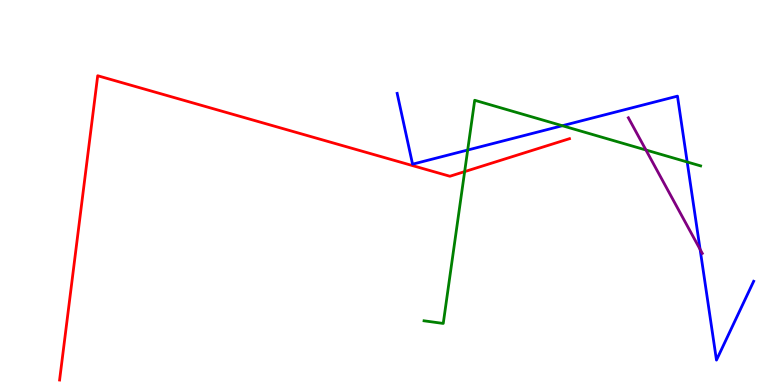[{'lines': ['blue', 'red'], 'intersections': []}, {'lines': ['green', 'red'], 'intersections': [{'x': 6.0, 'y': 5.54}]}, {'lines': ['purple', 'red'], 'intersections': []}, {'lines': ['blue', 'green'], 'intersections': [{'x': 6.03, 'y': 6.1}, {'x': 7.26, 'y': 6.73}, {'x': 8.87, 'y': 5.79}]}, {'lines': ['blue', 'purple'], 'intersections': [{'x': 9.03, 'y': 3.52}]}, {'lines': ['green', 'purple'], 'intersections': [{'x': 8.33, 'y': 6.1}]}]